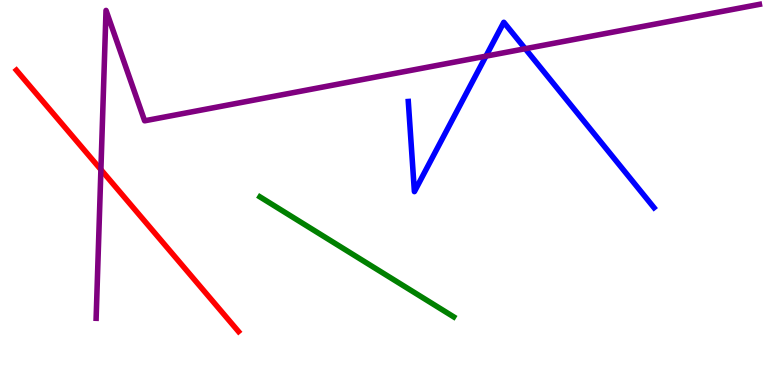[{'lines': ['blue', 'red'], 'intersections': []}, {'lines': ['green', 'red'], 'intersections': []}, {'lines': ['purple', 'red'], 'intersections': [{'x': 1.3, 'y': 5.59}]}, {'lines': ['blue', 'green'], 'intersections': []}, {'lines': ['blue', 'purple'], 'intersections': [{'x': 6.27, 'y': 8.54}, {'x': 6.78, 'y': 8.73}]}, {'lines': ['green', 'purple'], 'intersections': []}]